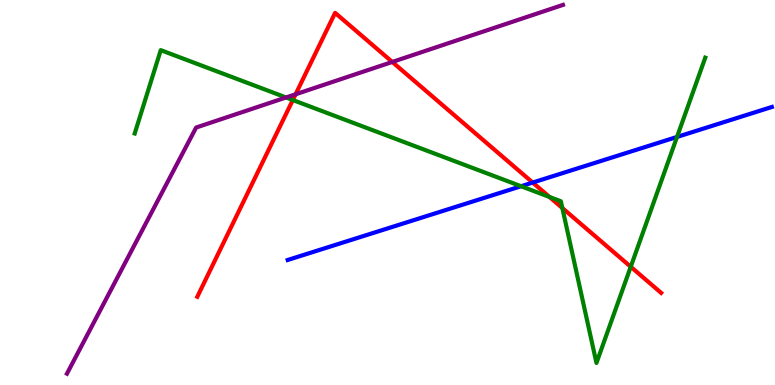[{'lines': ['blue', 'red'], 'intersections': [{'x': 6.87, 'y': 5.26}]}, {'lines': ['green', 'red'], 'intersections': [{'x': 3.78, 'y': 7.4}, {'x': 7.09, 'y': 4.88}, {'x': 7.26, 'y': 4.6}, {'x': 8.14, 'y': 3.07}]}, {'lines': ['purple', 'red'], 'intersections': [{'x': 3.81, 'y': 7.55}, {'x': 5.06, 'y': 8.39}]}, {'lines': ['blue', 'green'], 'intersections': [{'x': 6.72, 'y': 5.16}, {'x': 8.74, 'y': 6.44}]}, {'lines': ['blue', 'purple'], 'intersections': []}, {'lines': ['green', 'purple'], 'intersections': [{'x': 3.69, 'y': 7.47}]}]